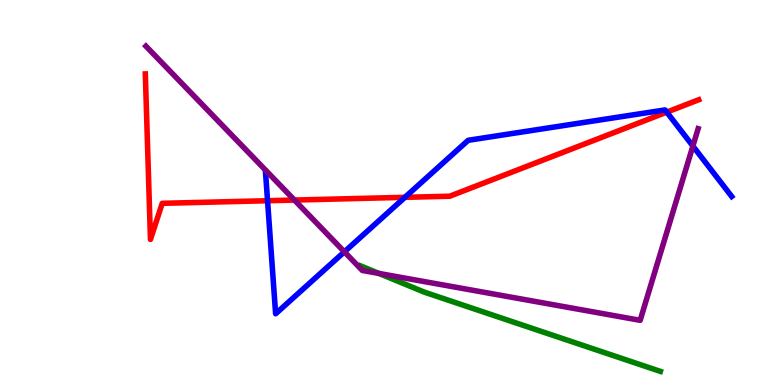[{'lines': ['blue', 'red'], 'intersections': [{'x': 3.45, 'y': 4.79}, {'x': 5.22, 'y': 4.87}, {'x': 8.6, 'y': 7.09}]}, {'lines': ['green', 'red'], 'intersections': []}, {'lines': ['purple', 'red'], 'intersections': [{'x': 3.8, 'y': 4.8}]}, {'lines': ['blue', 'green'], 'intersections': []}, {'lines': ['blue', 'purple'], 'intersections': [{'x': 4.44, 'y': 3.46}, {'x': 8.94, 'y': 6.21}]}, {'lines': ['green', 'purple'], 'intersections': [{'x': 4.89, 'y': 2.9}]}]